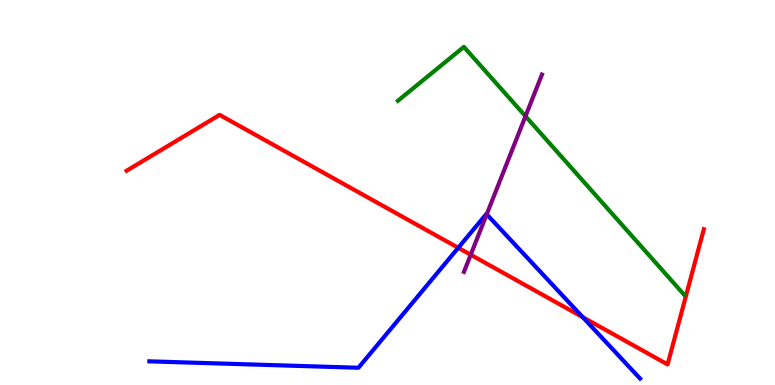[{'lines': ['blue', 'red'], 'intersections': [{'x': 5.91, 'y': 3.56}, {'x': 7.52, 'y': 1.76}]}, {'lines': ['green', 'red'], 'intersections': []}, {'lines': ['purple', 'red'], 'intersections': [{'x': 6.07, 'y': 3.38}]}, {'lines': ['blue', 'green'], 'intersections': []}, {'lines': ['blue', 'purple'], 'intersections': [{'x': 6.28, 'y': 4.43}]}, {'lines': ['green', 'purple'], 'intersections': [{'x': 6.78, 'y': 6.98}]}]